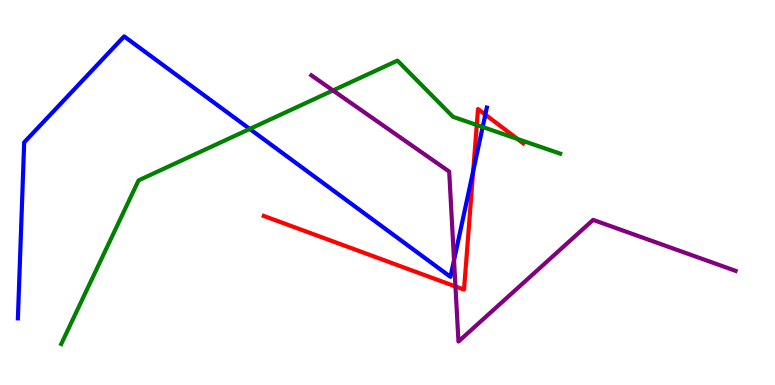[{'lines': ['blue', 'red'], 'intersections': [{'x': 6.11, 'y': 5.56}, {'x': 6.26, 'y': 7.02}]}, {'lines': ['green', 'red'], 'intersections': [{'x': 6.15, 'y': 6.75}, {'x': 6.68, 'y': 6.39}]}, {'lines': ['purple', 'red'], 'intersections': [{'x': 5.88, 'y': 2.56}]}, {'lines': ['blue', 'green'], 'intersections': [{'x': 3.22, 'y': 6.65}, {'x': 6.23, 'y': 6.7}]}, {'lines': ['blue', 'purple'], 'intersections': [{'x': 5.86, 'y': 3.24}]}, {'lines': ['green', 'purple'], 'intersections': [{'x': 4.3, 'y': 7.65}]}]